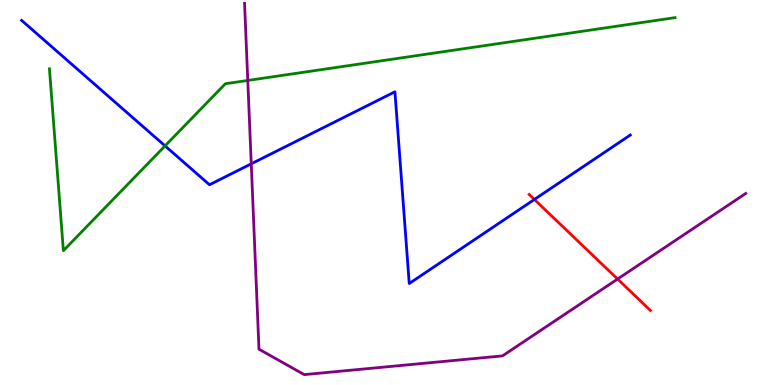[{'lines': ['blue', 'red'], 'intersections': [{'x': 6.9, 'y': 4.82}]}, {'lines': ['green', 'red'], 'intersections': []}, {'lines': ['purple', 'red'], 'intersections': [{'x': 7.97, 'y': 2.75}]}, {'lines': ['blue', 'green'], 'intersections': [{'x': 2.13, 'y': 6.21}]}, {'lines': ['blue', 'purple'], 'intersections': [{'x': 3.24, 'y': 5.74}]}, {'lines': ['green', 'purple'], 'intersections': [{'x': 3.2, 'y': 7.91}]}]